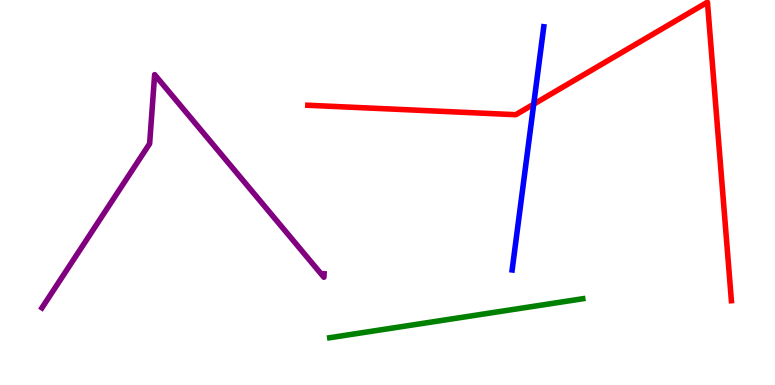[{'lines': ['blue', 'red'], 'intersections': [{'x': 6.89, 'y': 7.29}]}, {'lines': ['green', 'red'], 'intersections': []}, {'lines': ['purple', 'red'], 'intersections': []}, {'lines': ['blue', 'green'], 'intersections': []}, {'lines': ['blue', 'purple'], 'intersections': []}, {'lines': ['green', 'purple'], 'intersections': []}]